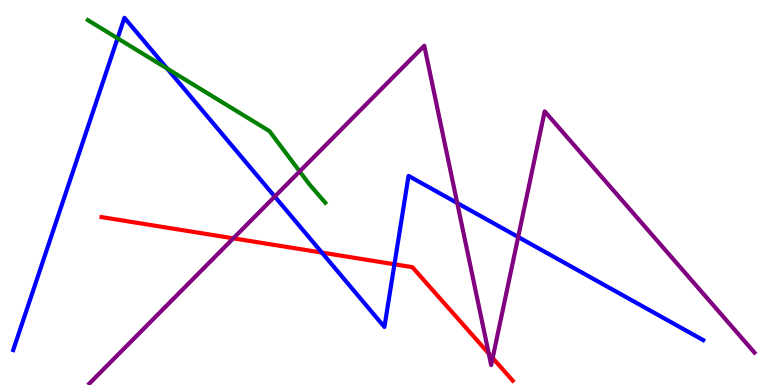[{'lines': ['blue', 'red'], 'intersections': [{'x': 4.15, 'y': 3.44}, {'x': 5.09, 'y': 3.14}]}, {'lines': ['green', 'red'], 'intersections': []}, {'lines': ['purple', 'red'], 'intersections': [{'x': 3.01, 'y': 3.81}, {'x': 6.31, 'y': 0.816}, {'x': 6.36, 'y': 0.702}]}, {'lines': ['blue', 'green'], 'intersections': [{'x': 1.52, 'y': 9.01}, {'x': 2.16, 'y': 8.22}]}, {'lines': ['blue', 'purple'], 'intersections': [{'x': 3.55, 'y': 4.89}, {'x': 5.9, 'y': 4.73}, {'x': 6.69, 'y': 3.84}]}, {'lines': ['green', 'purple'], 'intersections': [{'x': 3.87, 'y': 5.55}]}]